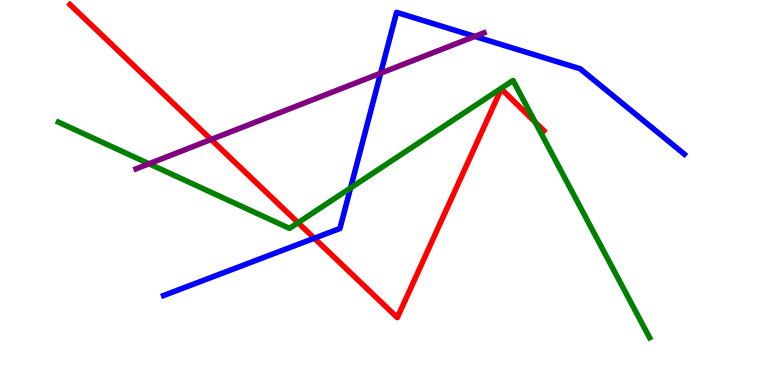[{'lines': ['blue', 'red'], 'intersections': [{'x': 4.06, 'y': 3.81}]}, {'lines': ['green', 'red'], 'intersections': [{'x': 3.85, 'y': 4.22}, {'x': 6.91, 'y': 6.83}]}, {'lines': ['purple', 'red'], 'intersections': [{'x': 2.72, 'y': 6.38}]}, {'lines': ['blue', 'green'], 'intersections': [{'x': 4.52, 'y': 5.12}]}, {'lines': ['blue', 'purple'], 'intersections': [{'x': 4.91, 'y': 8.1}, {'x': 6.13, 'y': 9.05}]}, {'lines': ['green', 'purple'], 'intersections': [{'x': 1.92, 'y': 5.75}]}]